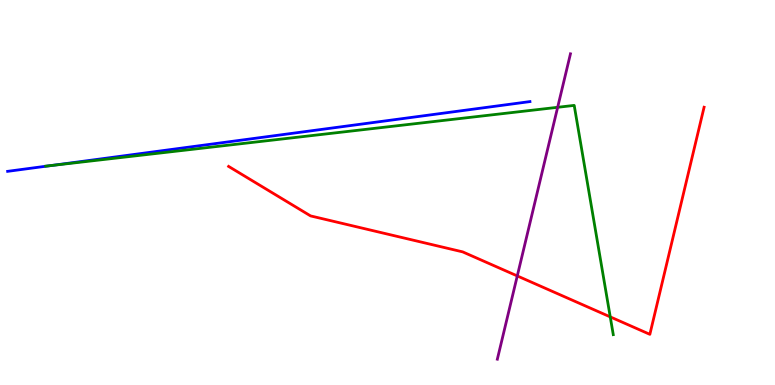[{'lines': ['blue', 'red'], 'intersections': []}, {'lines': ['green', 'red'], 'intersections': [{'x': 7.87, 'y': 1.77}]}, {'lines': ['purple', 'red'], 'intersections': [{'x': 6.67, 'y': 2.83}]}, {'lines': ['blue', 'green'], 'intersections': [{'x': 0.647, 'y': 5.7}]}, {'lines': ['blue', 'purple'], 'intersections': []}, {'lines': ['green', 'purple'], 'intersections': [{'x': 7.2, 'y': 7.21}]}]